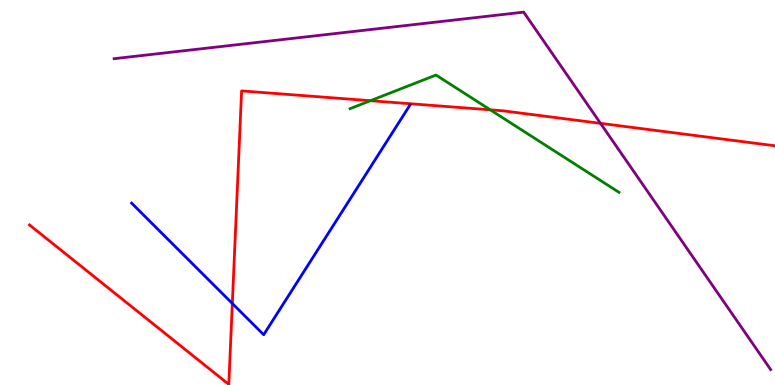[{'lines': ['blue', 'red'], 'intersections': [{'x': 3.0, 'y': 2.12}]}, {'lines': ['green', 'red'], 'intersections': [{'x': 4.78, 'y': 7.38}, {'x': 6.33, 'y': 7.15}]}, {'lines': ['purple', 'red'], 'intersections': [{'x': 7.75, 'y': 6.8}]}, {'lines': ['blue', 'green'], 'intersections': []}, {'lines': ['blue', 'purple'], 'intersections': []}, {'lines': ['green', 'purple'], 'intersections': []}]